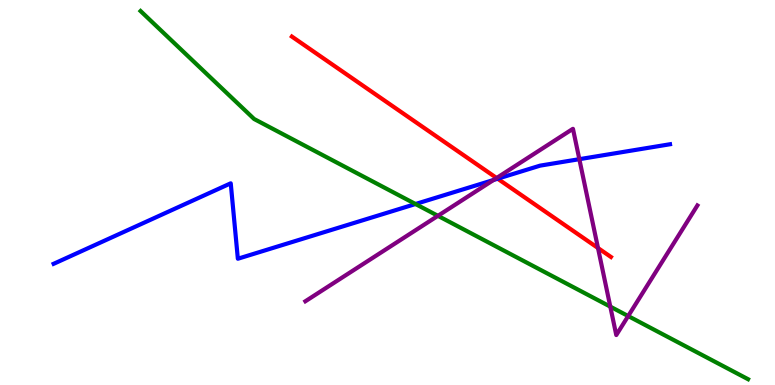[{'lines': ['blue', 'red'], 'intersections': [{'x': 6.42, 'y': 5.36}]}, {'lines': ['green', 'red'], 'intersections': []}, {'lines': ['purple', 'red'], 'intersections': [{'x': 6.41, 'y': 5.38}, {'x': 7.72, 'y': 3.56}]}, {'lines': ['blue', 'green'], 'intersections': [{'x': 5.36, 'y': 4.7}]}, {'lines': ['blue', 'purple'], 'intersections': [{'x': 6.37, 'y': 5.33}, {'x': 7.48, 'y': 5.87}]}, {'lines': ['green', 'purple'], 'intersections': [{'x': 5.65, 'y': 4.39}, {'x': 7.87, 'y': 2.04}, {'x': 8.11, 'y': 1.79}]}]